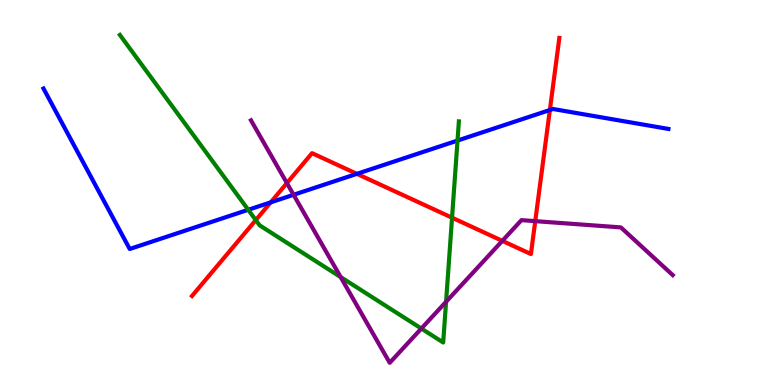[{'lines': ['blue', 'red'], 'intersections': [{'x': 3.49, 'y': 4.74}, {'x': 4.61, 'y': 5.48}, {'x': 7.1, 'y': 7.14}]}, {'lines': ['green', 'red'], 'intersections': [{'x': 3.3, 'y': 4.28}, {'x': 5.83, 'y': 4.35}]}, {'lines': ['purple', 'red'], 'intersections': [{'x': 3.7, 'y': 5.24}, {'x': 6.48, 'y': 3.74}, {'x': 6.91, 'y': 4.26}]}, {'lines': ['blue', 'green'], 'intersections': [{'x': 3.2, 'y': 4.55}, {'x': 5.9, 'y': 6.35}]}, {'lines': ['blue', 'purple'], 'intersections': [{'x': 3.79, 'y': 4.94}]}, {'lines': ['green', 'purple'], 'intersections': [{'x': 4.4, 'y': 2.8}, {'x': 5.44, 'y': 1.47}, {'x': 5.76, 'y': 2.16}]}]